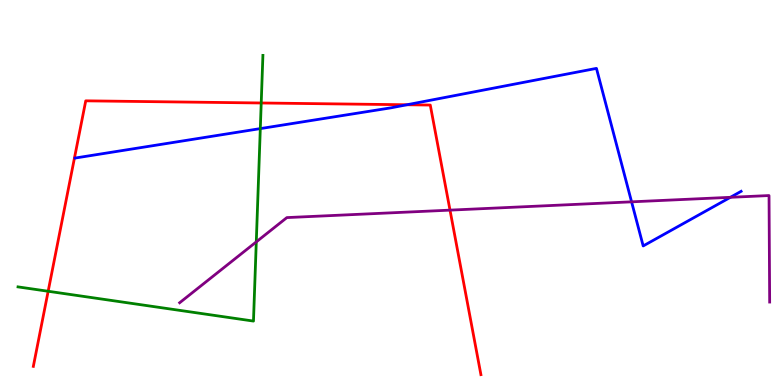[{'lines': ['blue', 'red'], 'intersections': [{'x': 5.25, 'y': 7.28}]}, {'lines': ['green', 'red'], 'intersections': [{'x': 0.621, 'y': 2.43}, {'x': 3.37, 'y': 7.33}]}, {'lines': ['purple', 'red'], 'intersections': [{'x': 5.81, 'y': 4.54}]}, {'lines': ['blue', 'green'], 'intersections': [{'x': 3.36, 'y': 6.66}]}, {'lines': ['blue', 'purple'], 'intersections': [{'x': 8.15, 'y': 4.76}, {'x': 9.42, 'y': 4.87}]}, {'lines': ['green', 'purple'], 'intersections': [{'x': 3.31, 'y': 3.72}]}]